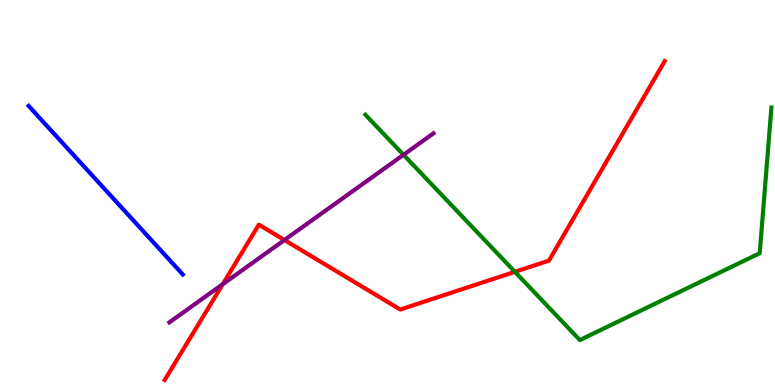[{'lines': ['blue', 'red'], 'intersections': []}, {'lines': ['green', 'red'], 'intersections': [{'x': 6.64, 'y': 2.94}]}, {'lines': ['purple', 'red'], 'intersections': [{'x': 2.87, 'y': 2.62}, {'x': 3.67, 'y': 3.77}]}, {'lines': ['blue', 'green'], 'intersections': []}, {'lines': ['blue', 'purple'], 'intersections': []}, {'lines': ['green', 'purple'], 'intersections': [{'x': 5.21, 'y': 5.98}]}]